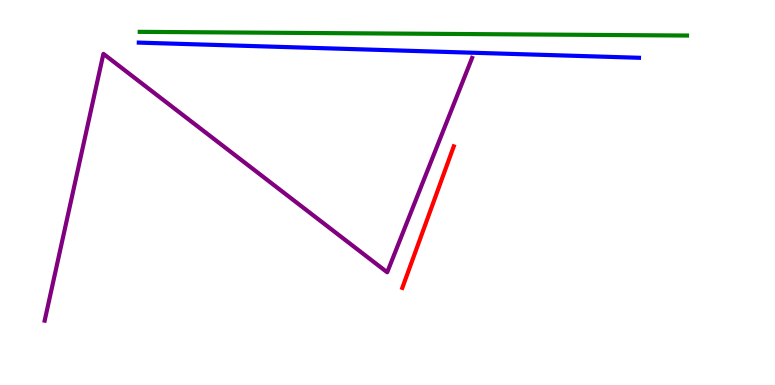[{'lines': ['blue', 'red'], 'intersections': []}, {'lines': ['green', 'red'], 'intersections': []}, {'lines': ['purple', 'red'], 'intersections': []}, {'lines': ['blue', 'green'], 'intersections': []}, {'lines': ['blue', 'purple'], 'intersections': []}, {'lines': ['green', 'purple'], 'intersections': []}]